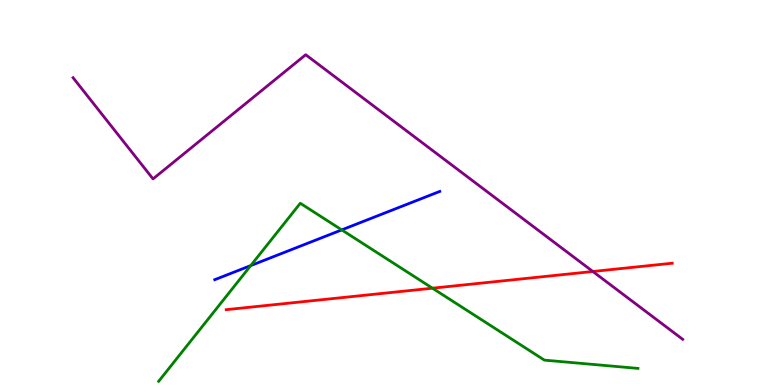[{'lines': ['blue', 'red'], 'intersections': []}, {'lines': ['green', 'red'], 'intersections': [{'x': 5.58, 'y': 2.51}]}, {'lines': ['purple', 'red'], 'intersections': [{'x': 7.65, 'y': 2.95}]}, {'lines': ['blue', 'green'], 'intersections': [{'x': 3.24, 'y': 3.1}, {'x': 4.41, 'y': 4.03}]}, {'lines': ['blue', 'purple'], 'intersections': []}, {'lines': ['green', 'purple'], 'intersections': []}]